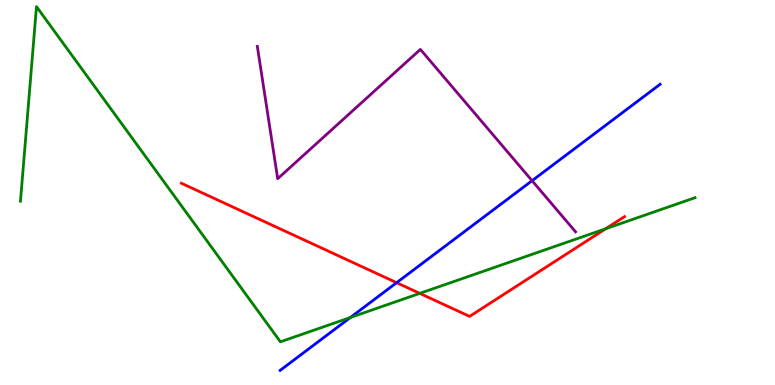[{'lines': ['blue', 'red'], 'intersections': [{'x': 5.12, 'y': 2.66}]}, {'lines': ['green', 'red'], 'intersections': [{'x': 5.42, 'y': 2.38}, {'x': 7.82, 'y': 4.06}]}, {'lines': ['purple', 'red'], 'intersections': []}, {'lines': ['blue', 'green'], 'intersections': [{'x': 4.52, 'y': 1.75}]}, {'lines': ['blue', 'purple'], 'intersections': [{'x': 6.87, 'y': 5.31}]}, {'lines': ['green', 'purple'], 'intersections': []}]